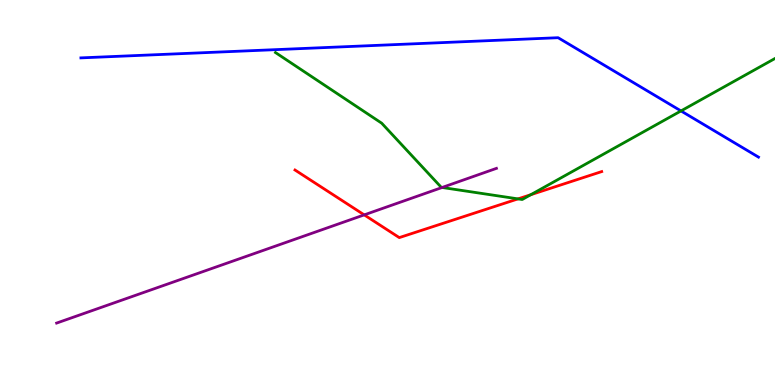[{'lines': ['blue', 'red'], 'intersections': []}, {'lines': ['green', 'red'], 'intersections': [{'x': 6.68, 'y': 4.83}, {'x': 6.85, 'y': 4.94}]}, {'lines': ['purple', 'red'], 'intersections': [{'x': 4.7, 'y': 4.42}]}, {'lines': ['blue', 'green'], 'intersections': [{'x': 8.79, 'y': 7.12}]}, {'lines': ['blue', 'purple'], 'intersections': []}, {'lines': ['green', 'purple'], 'intersections': [{'x': 5.7, 'y': 5.13}]}]